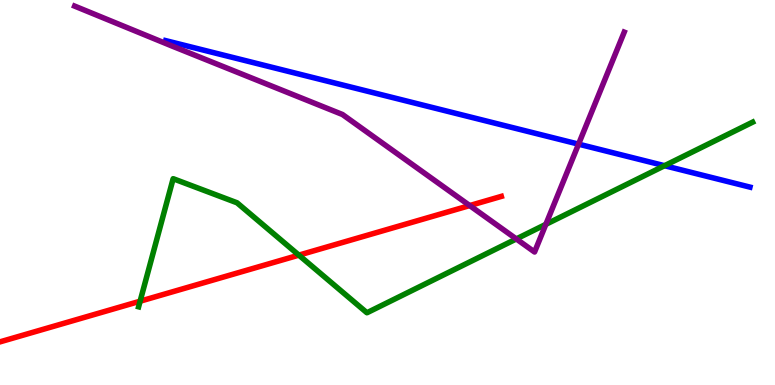[{'lines': ['blue', 'red'], 'intersections': []}, {'lines': ['green', 'red'], 'intersections': [{'x': 1.81, 'y': 2.18}, {'x': 3.86, 'y': 3.37}]}, {'lines': ['purple', 'red'], 'intersections': [{'x': 6.06, 'y': 4.66}]}, {'lines': ['blue', 'green'], 'intersections': [{'x': 8.57, 'y': 5.7}]}, {'lines': ['blue', 'purple'], 'intersections': [{'x': 7.47, 'y': 6.26}]}, {'lines': ['green', 'purple'], 'intersections': [{'x': 6.66, 'y': 3.79}, {'x': 7.04, 'y': 4.17}]}]